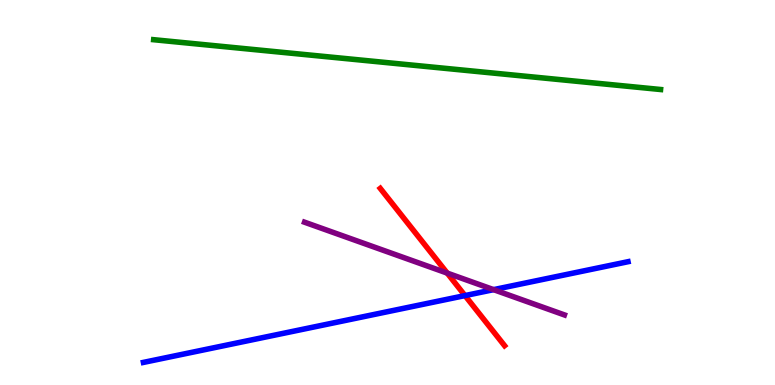[{'lines': ['blue', 'red'], 'intersections': [{'x': 6.0, 'y': 2.32}]}, {'lines': ['green', 'red'], 'intersections': []}, {'lines': ['purple', 'red'], 'intersections': [{'x': 5.77, 'y': 2.91}]}, {'lines': ['blue', 'green'], 'intersections': []}, {'lines': ['blue', 'purple'], 'intersections': [{'x': 6.37, 'y': 2.48}]}, {'lines': ['green', 'purple'], 'intersections': []}]